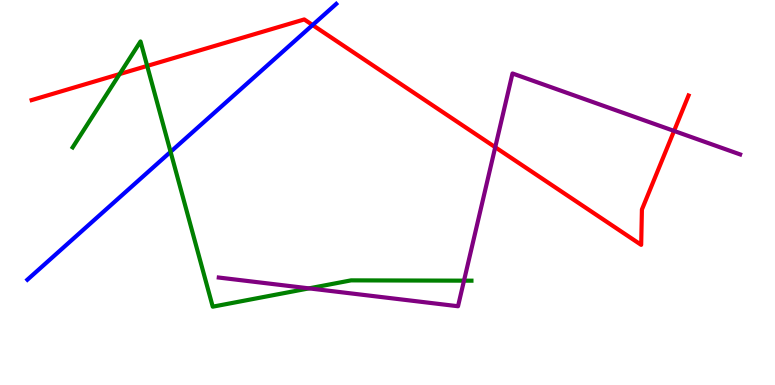[{'lines': ['blue', 'red'], 'intersections': [{'x': 4.03, 'y': 9.35}]}, {'lines': ['green', 'red'], 'intersections': [{'x': 1.54, 'y': 8.08}, {'x': 1.9, 'y': 8.29}]}, {'lines': ['purple', 'red'], 'intersections': [{'x': 6.39, 'y': 6.18}, {'x': 8.7, 'y': 6.6}]}, {'lines': ['blue', 'green'], 'intersections': [{'x': 2.2, 'y': 6.06}]}, {'lines': ['blue', 'purple'], 'intersections': []}, {'lines': ['green', 'purple'], 'intersections': [{'x': 3.99, 'y': 2.51}, {'x': 5.99, 'y': 2.71}]}]